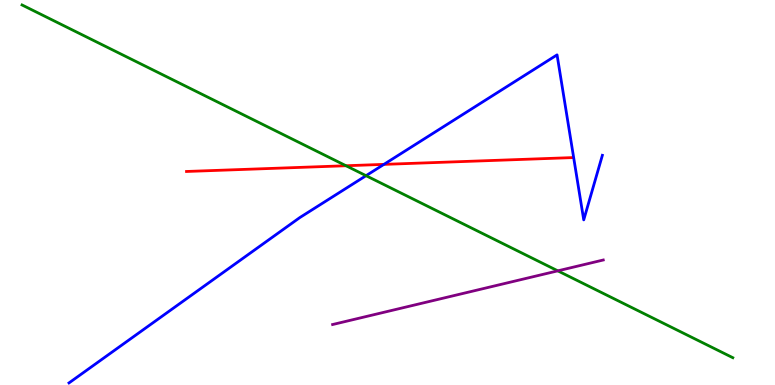[{'lines': ['blue', 'red'], 'intersections': [{'x': 4.95, 'y': 5.73}]}, {'lines': ['green', 'red'], 'intersections': [{'x': 4.46, 'y': 5.7}]}, {'lines': ['purple', 'red'], 'intersections': []}, {'lines': ['blue', 'green'], 'intersections': [{'x': 4.72, 'y': 5.44}]}, {'lines': ['blue', 'purple'], 'intersections': []}, {'lines': ['green', 'purple'], 'intersections': [{'x': 7.2, 'y': 2.97}]}]